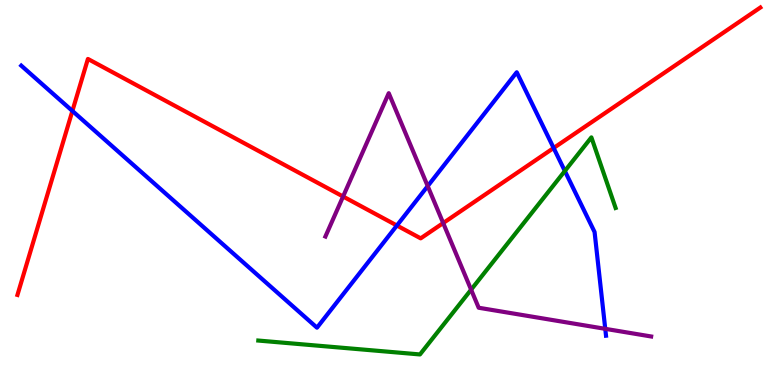[{'lines': ['blue', 'red'], 'intersections': [{'x': 0.934, 'y': 7.12}, {'x': 5.12, 'y': 4.14}, {'x': 7.14, 'y': 6.16}]}, {'lines': ['green', 'red'], 'intersections': []}, {'lines': ['purple', 'red'], 'intersections': [{'x': 4.43, 'y': 4.9}, {'x': 5.72, 'y': 4.21}]}, {'lines': ['blue', 'green'], 'intersections': [{'x': 7.29, 'y': 5.56}]}, {'lines': ['blue', 'purple'], 'intersections': [{'x': 5.52, 'y': 5.17}, {'x': 7.81, 'y': 1.46}]}, {'lines': ['green', 'purple'], 'intersections': [{'x': 6.08, 'y': 2.48}]}]